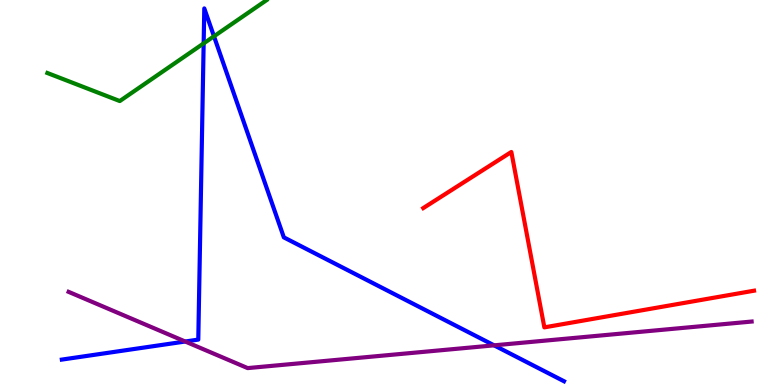[{'lines': ['blue', 'red'], 'intersections': []}, {'lines': ['green', 'red'], 'intersections': []}, {'lines': ['purple', 'red'], 'intersections': []}, {'lines': ['blue', 'green'], 'intersections': [{'x': 2.63, 'y': 8.87}, {'x': 2.76, 'y': 9.06}]}, {'lines': ['blue', 'purple'], 'intersections': [{'x': 2.39, 'y': 1.13}, {'x': 6.38, 'y': 1.03}]}, {'lines': ['green', 'purple'], 'intersections': []}]